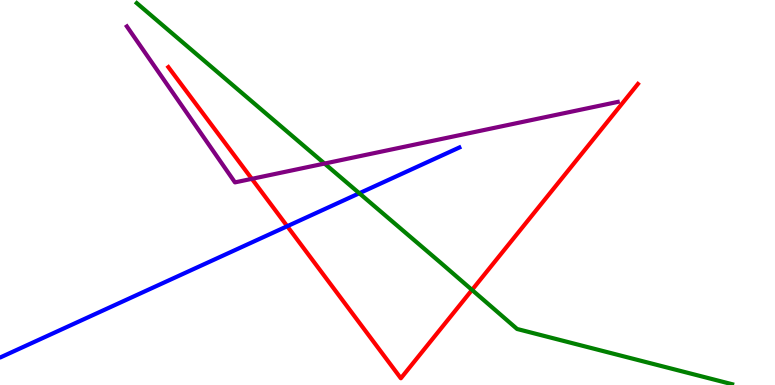[{'lines': ['blue', 'red'], 'intersections': [{'x': 3.71, 'y': 4.12}]}, {'lines': ['green', 'red'], 'intersections': [{'x': 6.09, 'y': 2.47}]}, {'lines': ['purple', 'red'], 'intersections': [{'x': 3.25, 'y': 5.35}]}, {'lines': ['blue', 'green'], 'intersections': [{'x': 4.64, 'y': 4.98}]}, {'lines': ['blue', 'purple'], 'intersections': []}, {'lines': ['green', 'purple'], 'intersections': [{'x': 4.19, 'y': 5.75}]}]